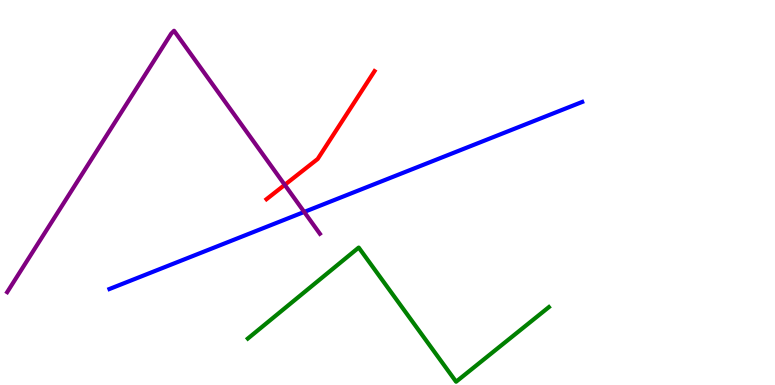[{'lines': ['blue', 'red'], 'intersections': []}, {'lines': ['green', 'red'], 'intersections': []}, {'lines': ['purple', 'red'], 'intersections': [{'x': 3.67, 'y': 5.2}]}, {'lines': ['blue', 'green'], 'intersections': []}, {'lines': ['blue', 'purple'], 'intersections': [{'x': 3.93, 'y': 4.5}]}, {'lines': ['green', 'purple'], 'intersections': []}]